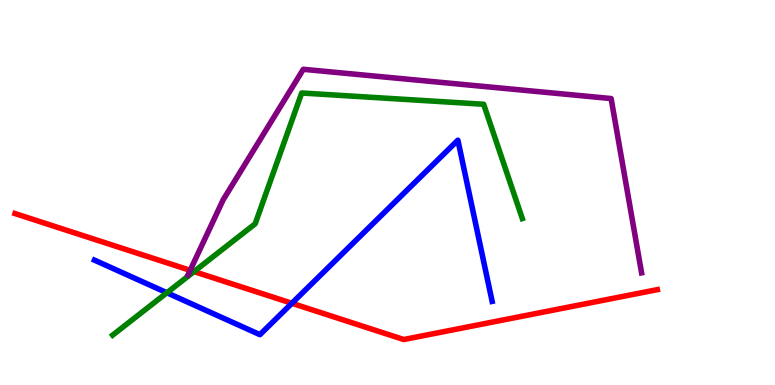[{'lines': ['blue', 'red'], 'intersections': [{'x': 3.77, 'y': 2.12}]}, {'lines': ['green', 'red'], 'intersections': [{'x': 2.5, 'y': 2.95}]}, {'lines': ['purple', 'red'], 'intersections': [{'x': 2.45, 'y': 2.98}]}, {'lines': ['blue', 'green'], 'intersections': [{'x': 2.15, 'y': 2.4}]}, {'lines': ['blue', 'purple'], 'intersections': []}, {'lines': ['green', 'purple'], 'intersections': []}]